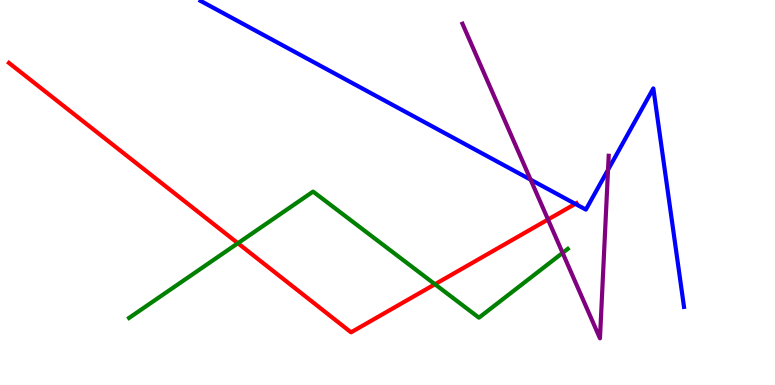[{'lines': ['blue', 'red'], 'intersections': [{'x': 7.42, 'y': 4.7}]}, {'lines': ['green', 'red'], 'intersections': [{'x': 3.07, 'y': 3.68}, {'x': 5.61, 'y': 2.62}]}, {'lines': ['purple', 'red'], 'intersections': [{'x': 7.07, 'y': 4.3}]}, {'lines': ['blue', 'green'], 'intersections': []}, {'lines': ['blue', 'purple'], 'intersections': [{'x': 6.85, 'y': 5.33}, {'x': 7.85, 'y': 5.59}]}, {'lines': ['green', 'purple'], 'intersections': [{'x': 7.26, 'y': 3.43}]}]